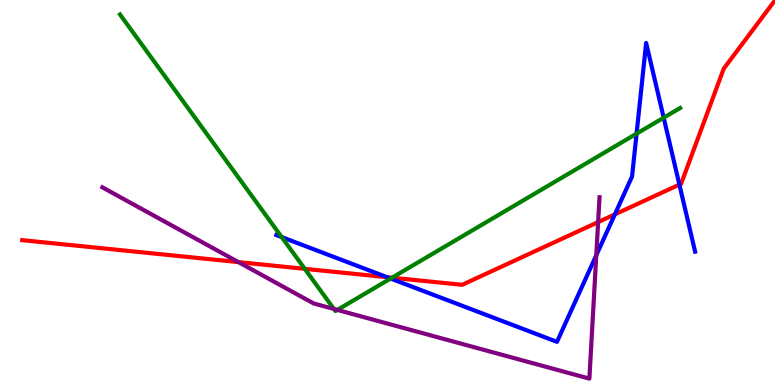[{'lines': ['blue', 'red'], 'intersections': [{'x': 4.99, 'y': 2.8}, {'x': 7.93, 'y': 4.43}, {'x': 8.77, 'y': 5.21}]}, {'lines': ['green', 'red'], 'intersections': [{'x': 3.93, 'y': 3.02}, {'x': 5.06, 'y': 2.79}]}, {'lines': ['purple', 'red'], 'intersections': [{'x': 3.08, 'y': 3.19}, {'x': 7.72, 'y': 4.23}]}, {'lines': ['blue', 'green'], 'intersections': [{'x': 3.63, 'y': 3.84}, {'x': 5.04, 'y': 2.77}, {'x': 8.21, 'y': 6.53}, {'x': 8.56, 'y': 6.94}]}, {'lines': ['blue', 'purple'], 'intersections': [{'x': 7.69, 'y': 3.37}]}, {'lines': ['green', 'purple'], 'intersections': [{'x': 4.31, 'y': 1.97}, {'x': 4.35, 'y': 1.95}]}]